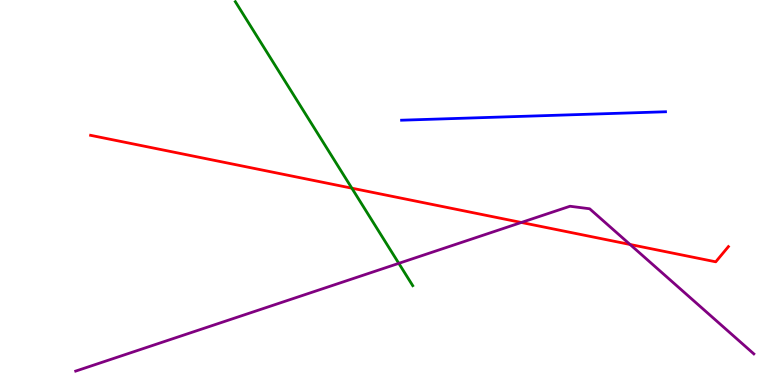[{'lines': ['blue', 'red'], 'intersections': []}, {'lines': ['green', 'red'], 'intersections': [{'x': 4.54, 'y': 5.11}]}, {'lines': ['purple', 'red'], 'intersections': [{'x': 6.73, 'y': 4.22}, {'x': 8.13, 'y': 3.65}]}, {'lines': ['blue', 'green'], 'intersections': []}, {'lines': ['blue', 'purple'], 'intersections': []}, {'lines': ['green', 'purple'], 'intersections': [{'x': 5.15, 'y': 3.16}]}]